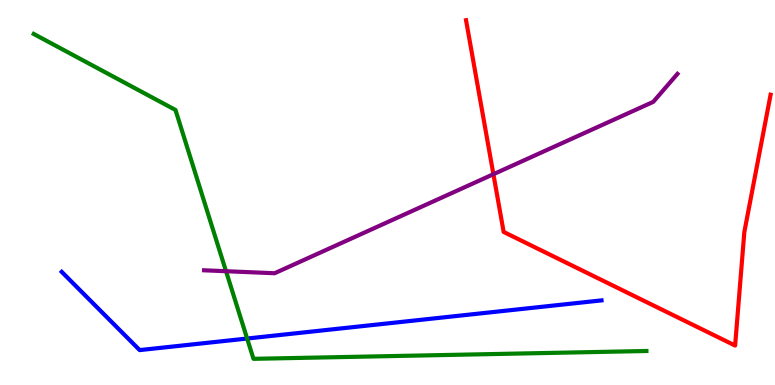[{'lines': ['blue', 'red'], 'intersections': []}, {'lines': ['green', 'red'], 'intersections': []}, {'lines': ['purple', 'red'], 'intersections': [{'x': 6.37, 'y': 5.47}]}, {'lines': ['blue', 'green'], 'intersections': [{'x': 3.19, 'y': 1.21}]}, {'lines': ['blue', 'purple'], 'intersections': []}, {'lines': ['green', 'purple'], 'intersections': [{'x': 2.92, 'y': 2.96}]}]